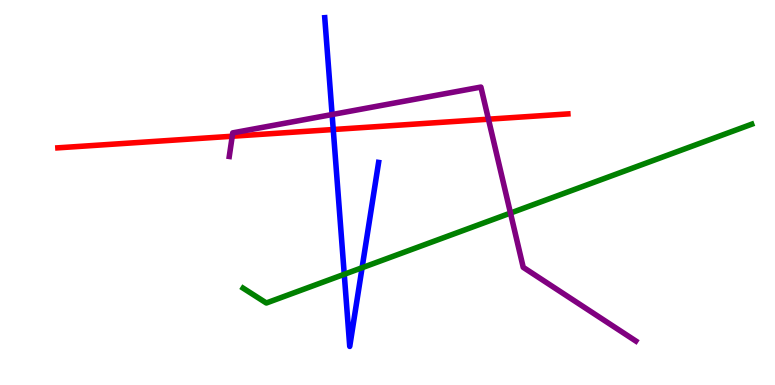[{'lines': ['blue', 'red'], 'intersections': [{'x': 4.3, 'y': 6.64}]}, {'lines': ['green', 'red'], 'intersections': []}, {'lines': ['purple', 'red'], 'intersections': [{'x': 3.0, 'y': 6.46}, {'x': 6.3, 'y': 6.9}]}, {'lines': ['blue', 'green'], 'intersections': [{'x': 4.44, 'y': 2.88}, {'x': 4.67, 'y': 3.05}]}, {'lines': ['blue', 'purple'], 'intersections': [{'x': 4.29, 'y': 7.03}]}, {'lines': ['green', 'purple'], 'intersections': [{'x': 6.59, 'y': 4.47}]}]